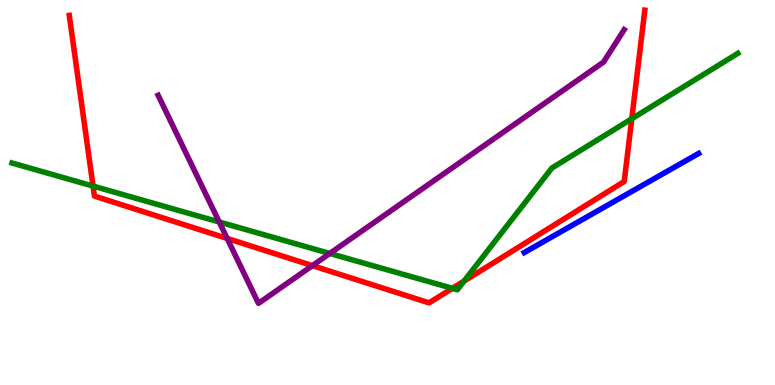[{'lines': ['blue', 'red'], 'intersections': []}, {'lines': ['green', 'red'], 'intersections': [{'x': 1.2, 'y': 5.17}, {'x': 5.84, 'y': 2.51}, {'x': 5.99, 'y': 2.7}, {'x': 8.15, 'y': 6.91}]}, {'lines': ['purple', 'red'], 'intersections': [{'x': 2.93, 'y': 3.81}, {'x': 4.03, 'y': 3.1}]}, {'lines': ['blue', 'green'], 'intersections': []}, {'lines': ['blue', 'purple'], 'intersections': []}, {'lines': ['green', 'purple'], 'intersections': [{'x': 2.83, 'y': 4.23}, {'x': 4.26, 'y': 3.42}]}]